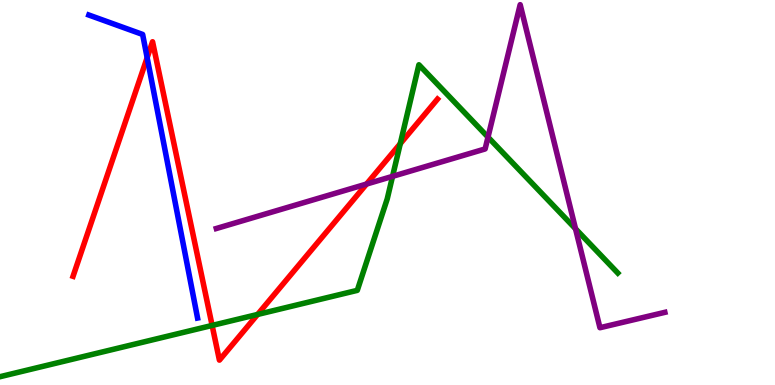[{'lines': ['blue', 'red'], 'intersections': [{'x': 1.9, 'y': 8.5}]}, {'lines': ['green', 'red'], 'intersections': [{'x': 2.74, 'y': 1.55}, {'x': 3.32, 'y': 1.83}, {'x': 5.16, 'y': 6.27}]}, {'lines': ['purple', 'red'], 'intersections': [{'x': 4.73, 'y': 5.22}]}, {'lines': ['blue', 'green'], 'intersections': []}, {'lines': ['blue', 'purple'], 'intersections': []}, {'lines': ['green', 'purple'], 'intersections': [{'x': 5.07, 'y': 5.42}, {'x': 6.3, 'y': 6.44}, {'x': 7.43, 'y': 4.06}]}]